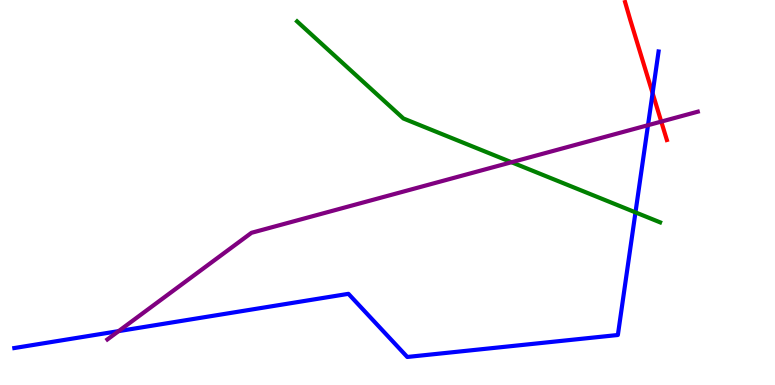[{'lines': ['blue', 'red'], 'intersections': [{'x': 8.42, 'y': 7.58}]}, {'lines': ['green', 'red'], 'intersections': []}, {'lines': ['purple', 'red'], 'intersections': [{'x': 8.53, 'y': 6.84}]}, {'lines': ['blue', 'green'], 'intersections': [{'x': 8.2, 'y': 4.48}]}, {'lines': ['blue', 'purple'], 'intersections': [{'x': 1.53, 'y': 1.4}, {'x': 8.36, 'y': 6.75}]}, {'lines': ['green', 'purple'], 'intersections': [{'x': 6.6, 'y': 5.79}]}]